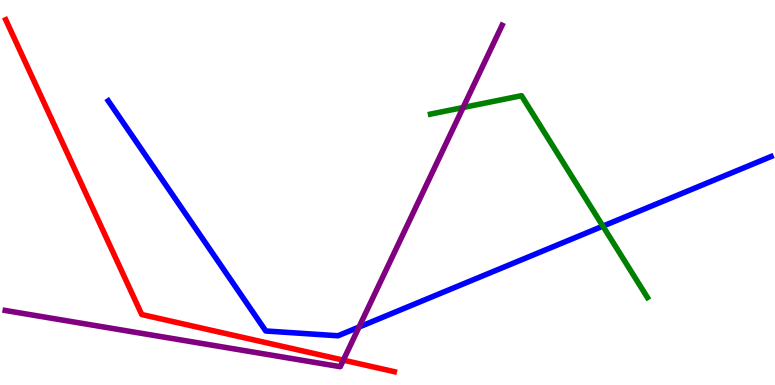[{'lines': ['blue', 'red'], 'intersections': []}, {'lines': ['green', 'red'], 'intersections': []}, {'lines': ['purple', 'red'], 'intersections': [{'x': 4.43, 'y': 0.646}]}, {'lines': ['blue', 'green'], 'intersections': [{'x': 7.78, 'y': 4.13}]}, {'lines': ['blue', 'purple'], 'intersections': [{'x': 4.63, 'y': 1.5}]}, {'lines': ['green', 'purple'], 'intersections': [{'x': 5.98, 'y': 7.21}]}]